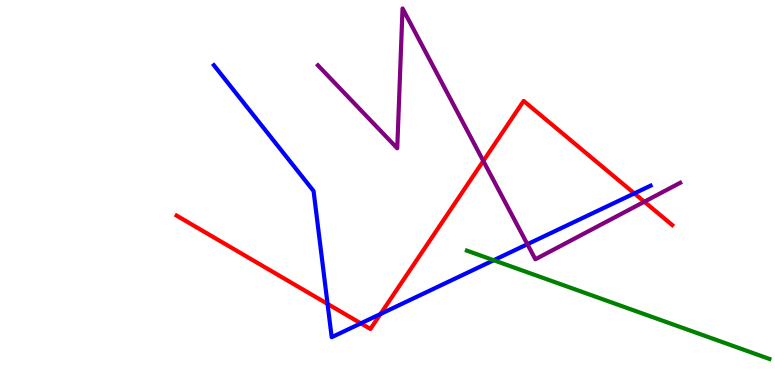[{'lines': ['blue', 'red'], 'intersections': [{'x': 4.23, 'y': 2.11}, {'x': 4.66, 'y': 1.6}, {'x': 4.91, 'y': 1.84}, {'x': 8.19, 'y': 4.98}]}, {'lines': ['green', 'red'], 'intersections': []}, {'lines': ['purple', 'red'], 'intersections': [{'x': 6.24, 'y': 5.82}, {'x': 8.31, 'y': 4.76}]}, {'lines': ['blue', 'green'], 'intersections': [{'x': 6.37, 'y': 3.24}]}, {'lines': ['blue', 'purple'], 'intersections': [{'x': 6.81, 'y': 3.66}]}, {'lines': ['green', 'purple'], 'intersections': []}]